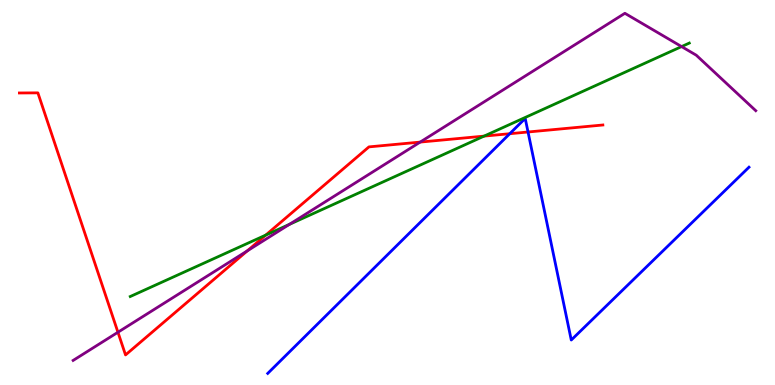[{'lines': ['blue', 'red'], 'intersections': [{'x': 6.58, 'y': 6.53}, {'x': 6.81, 'y': 6.57}]}, {'lines': ['green', 'red'], 'intersections': [{'x': 3.43, 'y': 3.89}, {'x': 6.25, 'y': 6.46}]}, {'lines': ['purple', 'red'], 'intersections': [{'x': 1.52, 'y': 1.37}, {'x': 3.19, 'y': 3.48}, {'x': 5.42, 'y': 6.31}]}, {'lines': ['blue', 'green'], 'intersections': []}, {'lines': ['blue', 'purple'], 'intersections': []}, {'lines': ['green', 'purple'], 'intersections': [{'x': 3.73, 'y': 4.17}, {'x': 8.79, 'y': 8.79}]}]